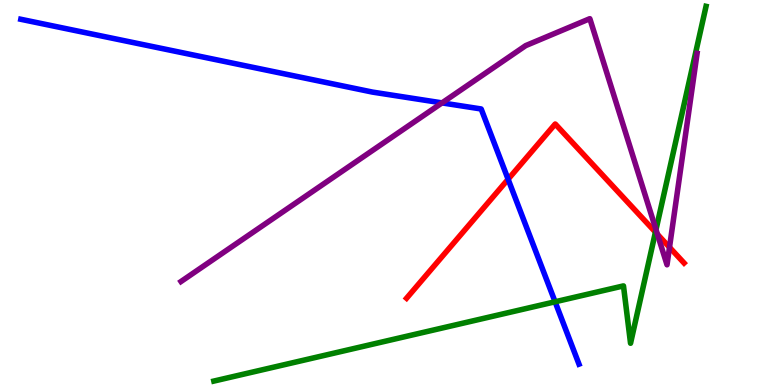[{'lines': ['blue', 'red'], 'intersections': [{'x': 6.56, 'y': 5.34}]}, {'lines': ['green', 'red'], 'intersections': [{'x': 8.46, 'y': 3.97}]}, {'lines': ['purple', 'red'], 'intersections': [{'x': 8.48, 'y': 3.91}, {'x': 8.64, 'y': 3.58}]}, {'lines': ['blue', 'green'], 'intersections': [{'x': 7.16, 'y': 2.16}]}, {'lines': ['blue', 'purple'], 'intersections': [{'x': 5.7, 'y': 7.33}]}, {'lines': ['green', 'purple'], 'intersections': [{'x': 8.46, 'y': 4.03}]}]